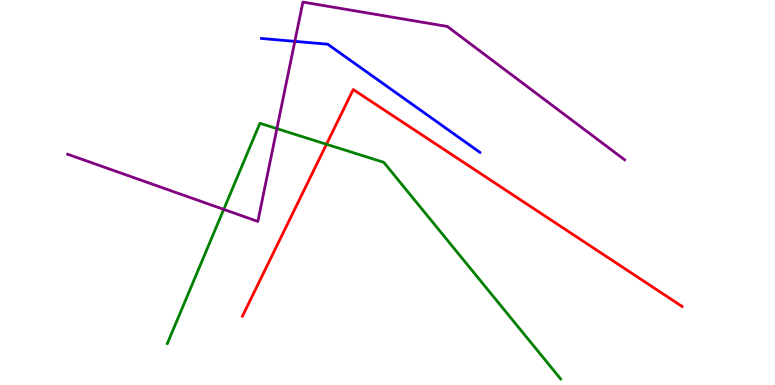[{'lines': ['blue', 'red'], 'intersections': []}, {'lines': ['green', 'red'], 'intersections': [{'x': 4.21, 'y': 6.25}]}, {'lines': ['purple', 'red'], 'intersections': []}, {'lines': ['blue', 'green'], 'intersections': []}, {'lines': ['blue', 'purple'], 'intersections': [{'x': 3.8, 'y': 8.93}]}, {'lines': ['green', 'purple'], 'intersections': [{'x': 2.89, 'y': 4.56}, {'x': 3.57, 'y': 6.66}]}]